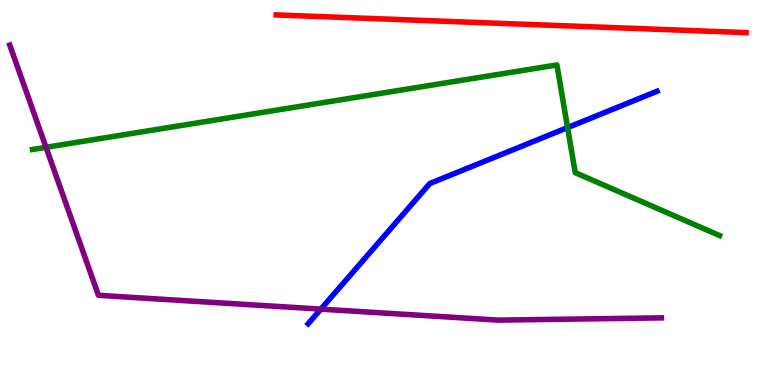[{'lines': ['blue', 'red'], 'intersections': []}, {'lines': ['green', 'red'], 'intersections': []}, {'lines': ['purple', 'red'], 'intersections': []}, {'lines': ['blue', 'green'], 'intersections': [{'x': 7.32, 'y': 6.69}]}, {'lines': ['blue', 'purple'], 'intersections': [{'x': 4.14, 'y': 1.97}]}, {'lines': ['green', 'purple'], 'intersections': [{'x': 0.594, 'y': 6.17}]}]